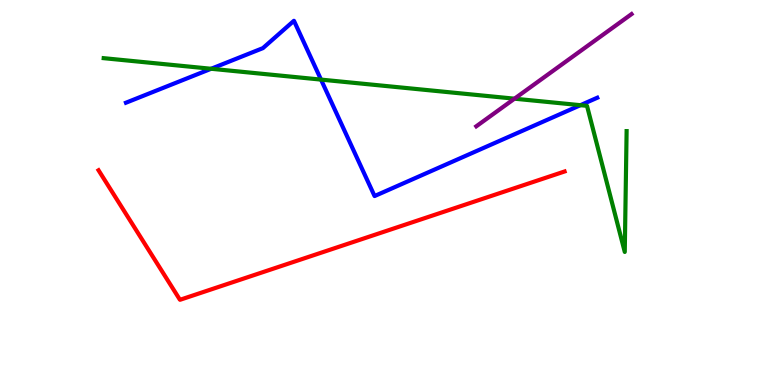[{'lines': ['blue', 'red'], 'intersections': []}, {'lines': ['green', 'red'], 'intersections': []}, {'lines': ['purple', 'red'], 'intersections': []}, {'lines': ['blue', 'green'], 'intersections': [{'x': 2.72, 'y': 8.21}, {'x': 4.14, 'y': 7.93}, {'x': 7.49, 'y': 7.27}]}, {'lines': ['blue', 'purple'], 'intersections': []}, {'lines': ['green', 'purple'], 'intersections': [{'x': 6.64, 'y': 7.44}]}]